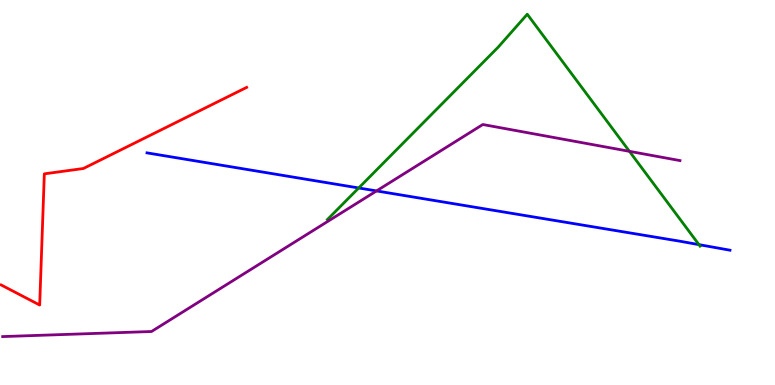[{'lines': ['blue', 'red'], 'intersections': []}, {'lines': ['green', 'red'], 'intersections': []}, {'lines': ['purple', 'red'], 'intersections': []}, {'lines': ['blue', 'green'], 'intersections': [{'x': 4.63, 'y': 5.12}, {'x': 9.02, 'y': 3.65}]}, {'lines': ['blue', 'purple'], 'intersections': [{'x': 4.86, 'y': 5.04}]}, {'lines': ['green', 'purple'], 'intersections': [{'x': 8.12, 'y': 6.07}]}]